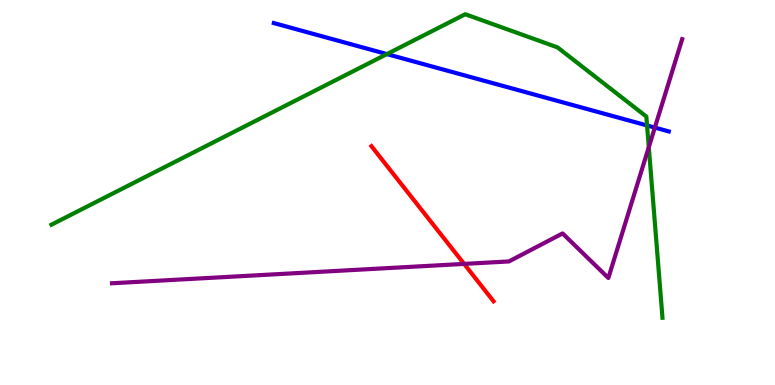[{'lines': ['blue', 'red'], 'intersections': []}, {'lines': ['green', 'red'], 'intersections': []}, {'lines': ['purple', 'red'], 'intersections': [{'x': 5.99, 'y': 3.15}]}, {'lines': ['blue', 'green'], 'intersections': [{'x': 4.99, 'y': 8.6}, {'x': 8.35, 'y': 6.74}]}, {'lines': ['blue', 'purple'], 'intersections': [{'x': 8.45, 'y': 6.69}]}, {'lines': ['green', 'purple'], 'intersections': [{'x': 8.37, 'y': 6.18}]}]